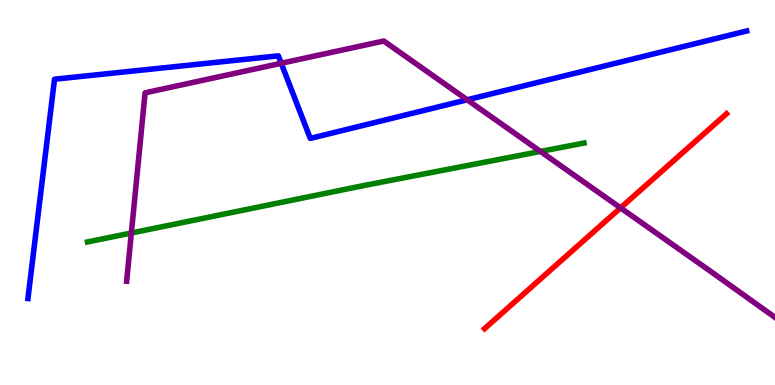[{'lines': ['blue', 'red'], 'intersections': []}, {'lines': ['green', 'red'], 'intersections': []}, {'lines': ['purple', 'red'], 'intersections': [{'x': 8.01, 'y': 4.6}]}, {'lines': ['blue', 'green'], 'intersections': []}, {'lines': ['blue', 'purple'], 'intersections': [{'x': 3.63, 'y': 8.36}, {'x': 6.03, 'y': 7.41}]}, {'lines': ['green', 'purple'], 'intersections': [{'x': 1.69, 'y': 3.95}, {'x': 6.97, 'y': 6.07}]}]